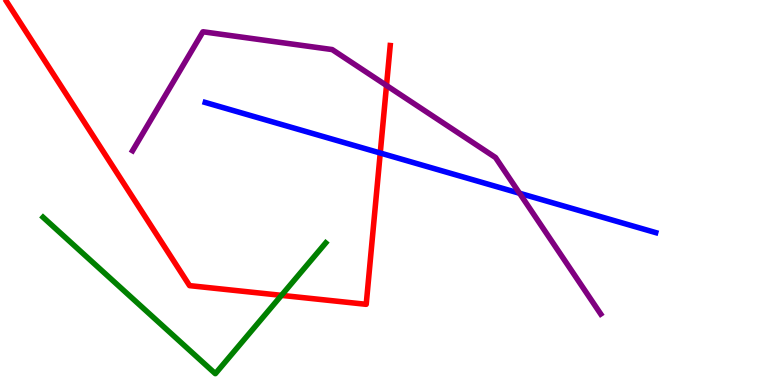[{'lines': ['blue', 'red'], 'intersections': [{'x': 4.91, 'y': 6.03}]}, {'lines': ['green', 'red'], 'intersections': [{'x': 3.63, 'y': 2.33}]}, {'lines': ['purple', 'red'], 'intersections': [{'x': 4.99, 'y': 7.78}]}, {'lines': ['blue', 'green'], 'intersections': []}, {'lines': ['blue', 'purple'], 'intersections': [{'x': 6.7, 'y': 4.98}]}, {'lines': ['green', 'purple'], 'intersections': []}]